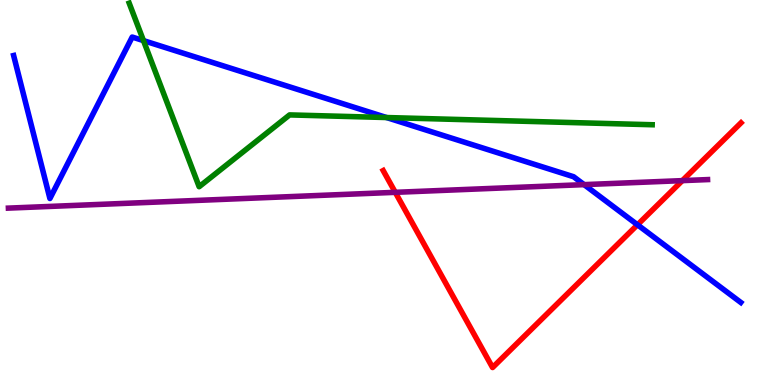[{'lines': ['blue', 'red'], 'intersections': [{'x': 8.23, 'y': 4.16}]}, {'lines': ['green', 'red'], 'intersections': []}, {'lines': ['purple', 'red'], 'intersections': [{'x': 5.1, 'y': 5.0}, {'x': 8.8, 'y': 5.31}]}, {'lines': ['blue', 'green'], 'intersections': [{'x': 1.85, 'y': 8.95}, {'x': 4.99, 'y': 6.95}]}, {'lines': ['blue', 'purple'], 'intersections': [{'x': 7.54, 'y': 5.2}]}, {'lines': ['green', 'purple'], 'intersections': []}]